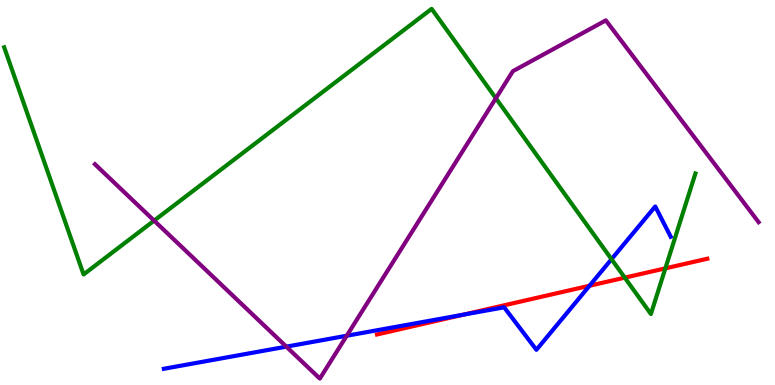[{'lines': ['blue', 'red'], 'intersections': [{'x': 5.98, 'y': 1.83}, {'x': 7.61, 'y': 2.58}]}, {'lines': ['green', 'red'], 'intersections': [{'x': 8.06, 'y': 2.79}, {'x': 8.59, 'y': 3.03}]}, {'lines': ['purple', 'red'], 'intersections': []}, {'lines': ['blue', 'green'], 'intersections': [{'x': 7.89, 'y': 3.27}]}, {'lines': ['blue', 'purple'], 'intersections': [{'x': 3.69, 'y': 0.996}, {'x': 4.47, 'y': 1.28}]}, {'lines': ['green', 'purple'], 'intersections': [{'x': 1.99, 'y': 4.27}, {'x': 6.4, 'y': 7.45}]}]